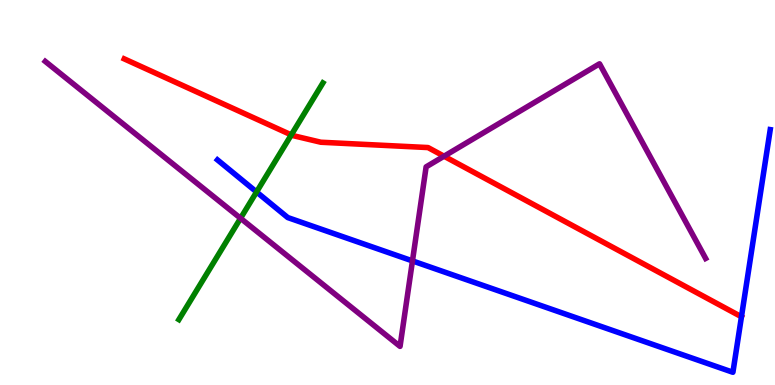[{'lines': ['blue', 'red'], 'intersections': []}, {'lines': ['green', 'red'], 'intersections': [{'x': 3.76, 'y': 6.5}]}, {'lines': ['purple', 'red'], 'intersections': [{'x': 5.73, 'y': 5.94}]}, {'lines': ['blue', 'green'], 'intersections': [{'x': 3.31, 'y': 5.01}]}, {'lines': ['blue', 'purple'], 'intersections': [{'x': 5.32, 'y': 3.22}]}, {'lines': ['green', 'purple'], 'intersections': [{'x': 3.1, 'y': 4.33}]}]